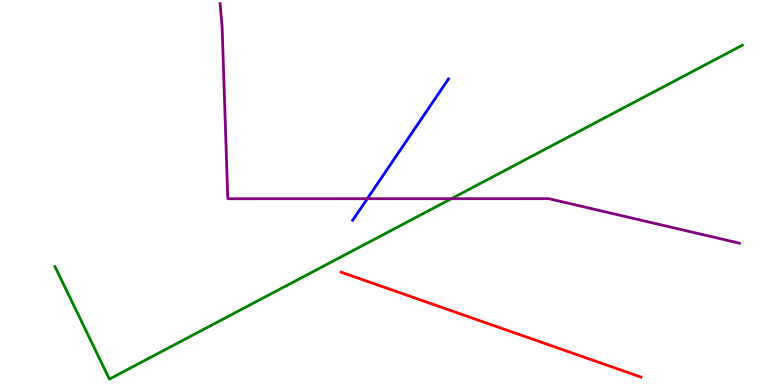[{'lines': ['blue', 'red'], 'intersections': []}, {'lines': ['green', 'red'], 'intersections': []}, {'lines': ['purple', 'red'], 'intersections': []}, {'lines': ['blue', 'green'], 'intersections': []}, {'lines': ['blue', 'purple'], 'intersections': [{'x': 4.74, 'y': 4.84}]}, {'lines': ['green', 'purple'], 'intersections': [{'x': 5.82, 'y': 4.84}]}]